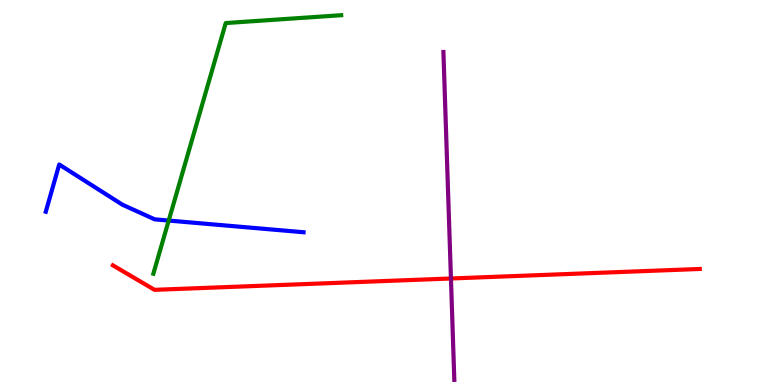[{'lines': ['blue', 'red'], 'intersections': []}, {'lines': ['green', 'red'], 'intersections': []}, {'lines': ['purple', 'red'], 'intersections': [{'x': 5.82, 'y': 2.77}]}, {'lines': ['blue', 'green'], 'intersections': [{'x': 2.18, 'y': 4.27}]}, {'lines': ['blue', 'purple'], 'intersections': []}, {'lines': ['green', 'purple'], 'intersections': []}]